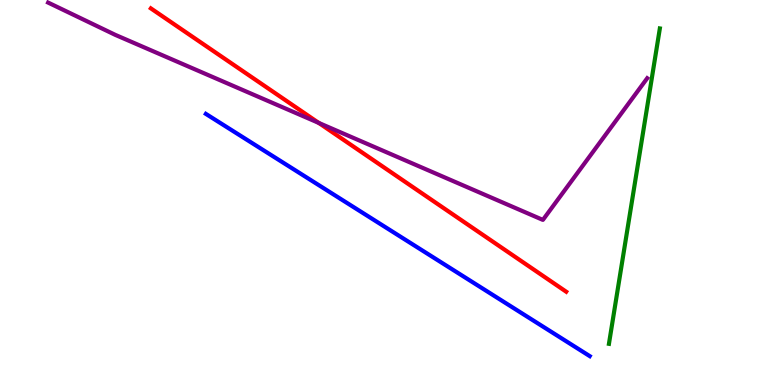[{'lines': ['blue', 'red'], 'intersections': []}, {'lines': ['green', 'red'], 'intersections': []}, {'lines': ['purple', 'red'], 'intersections': [{'x': 4.11, 'y': 6.81}]}, {'lines': ['blue', 'green'], 'intersections': []}, {'lines': ['blue', 'purple'], 'intersections': []}, {'lines': ['green', 'purple'], 'intersections': []}]